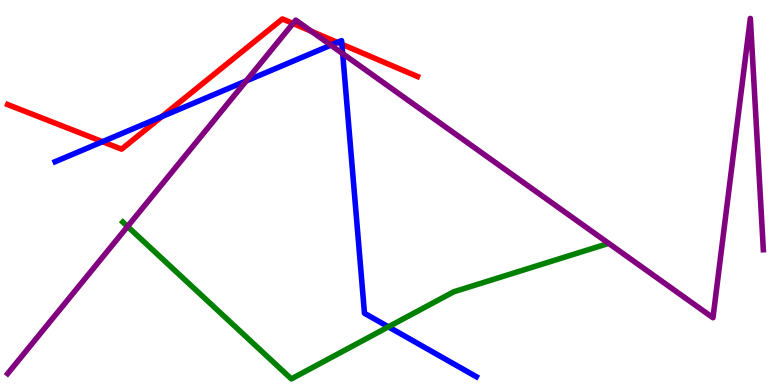[{'lines': ['blue', 'red'], 'intersections': [{'x': 1.32, 'y': 6.32}, {'x': 2.09, 'y': 6.97}, {'x': 4.35, 'y': 8.9}, {'x': 4.41, 'y': 8.85}]}, {'lines': ['green', 'red'], 'intersections': []}, {'lines': ['purple', 'red'], 'intersections': [{'x': 3.78, 'y': 9.39}, {'x': 4.02, 'y': 9.19}]}, {'lines': ['blue', 'green'], 'intersections': [{'x': 5.01, 'y': 1.51}]}, {'lines': ['blue', 'purple'], 'intersections': [{'x': 3.18, 'y': 7.9}, {'x': 4.27, 'y': 8.83}, {'x': 4.42, 'y': 8.61}]}, {'lines': ['green', 'purple'], 'intersections': [{'x': 1.65, 'y': 4.12}]}]